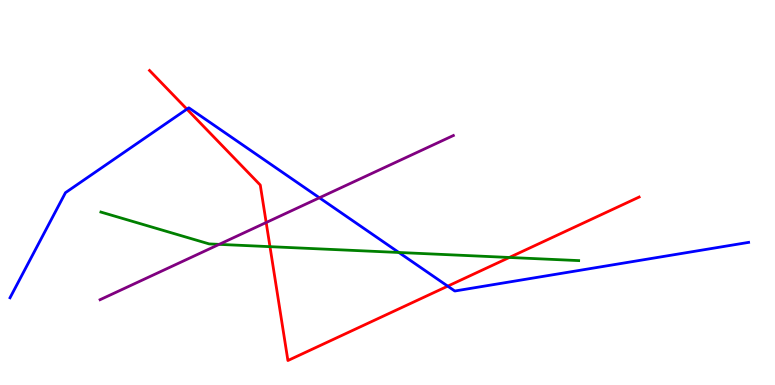[{'lines': ['blue', 'red'], 'intersections': [{'x': 2.41, 'y': 7.17}, {'x': 5.78, 'y': 2.57}]}, {'lines': ['green', 'red'], 'intersections': [{'x': 3.48, 'y': 3.59}, {'x': 6.57, 'y': 3.31}]}, {'lines': ['purple', 'red'], 'intersections': [{'x': 3.43, 'y': 4.22}]}, {'lines': ['blue', 'green'], 'intersections': [{'x': 5.15, 'y': 3.44}]}, {'lines': ['blue', 'purple'], 'intersections': [{'x': 4.12, 'y': 4.86}]}, {'lines': ['green', 'purple'], 'intersections': [{'x': 2.83, 'y': 3.65}]}]